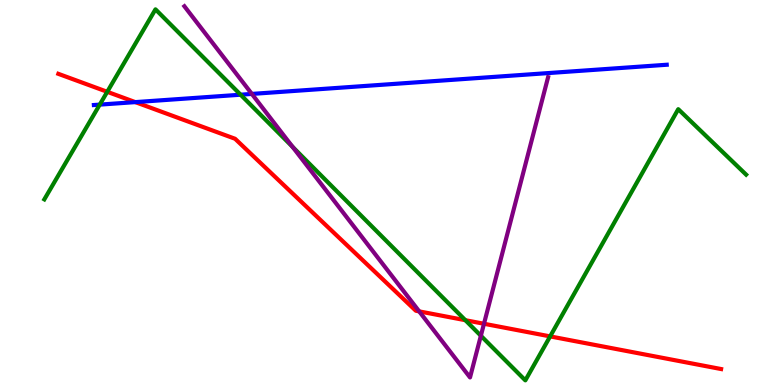[{'lines': ['blue', 'red'], 'intersections': [{'x': 1.75, 'y': 7.35}]}, {'lines': ['green', 'red'], 'intersections': [{'x': 1.38, 'y': 7.62}, {'x': 6.0, 'y': 1.68}, {'x': 7.1, 'y': 1.26}]}, {'lines': ['purple', 'red'], 'intersections': [{'x': 5.41, 'y': 1.91}, {'x': 6.24, 'y': 1.59}]}, {'lines': ['blue', 'green'], 'intersections': [{'x': 1.29, 'y': 7.28}, {'x': 3.1, 'y': 7.54}]}, {'lines': ['blue', 'purple'], 'intersections': [{'x': 3.25, 'y': 7.56}]}, {'lines': ['green', 'purple'], 'intersections': [{'x': 3.78, 'y': 6.19}, {'x': 6.2, 'y': 1.28}]}]